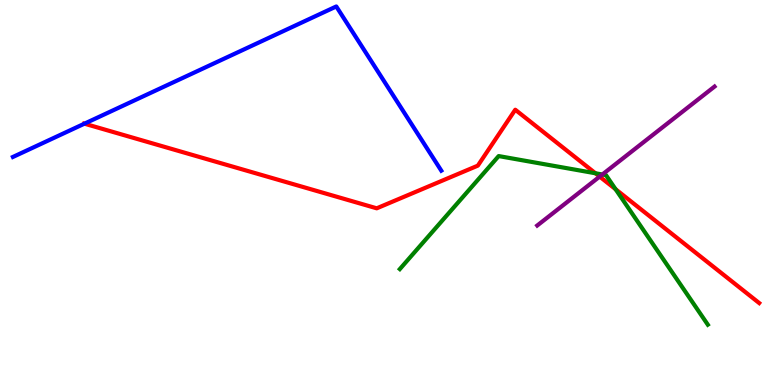[{'lines': ['blue', 'red'], 'intersections': [{'x': 1.09, 'y': 6.79}]}, {'lines': ['green', 'red'], 'intersections': [{'x': 7.68, 'y': 5.5}, {'x': 7.94, 'y': 5.09}]}, {'lines': ['purple', 'red'], 'intersections': [{'x': 7.74, 'y': 5.41}]}, {'lines': ['blue', 'green'], 'intersections': []}, {'lines': ['blue', 'purple'], 'intersections': []}, {'lines': ['green', 'purple'], 'intersections': [{'x': 7.77, 'y': 5.47}]}]